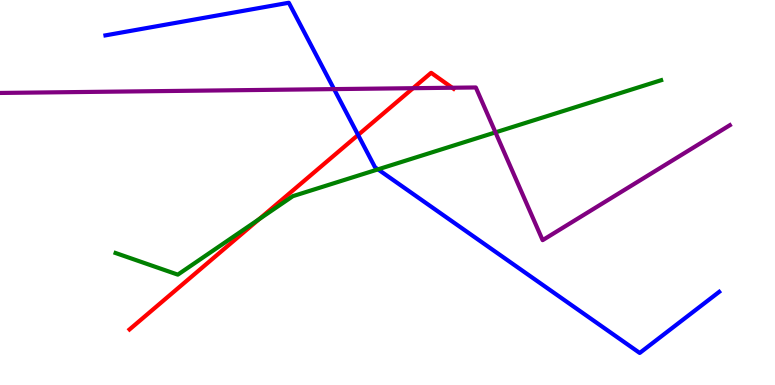[{'lines': ['blue', 'red'], 'intersections': [{'x': 4.62, 'y': 6.49}]}, {'lines': ['green', 'red'], 'intersections': [{'x': 3.34, 'y': 4.31}]}, {'lines': ['purple', 'red'], 'intersections': [{'x': 5.33, 'y': 7.71}, {'x': 5.83, 'y': 7.72}]}, {'lines': ['blue', 'green'], 'intersections': [{'x': 4.88, 'y': 5.6}]}, {'lines': ['blue', 'purple'], 'intersections': [{'x': 4.31, 'y': 7.69}]}, {'lines': ['green', 'purple'], 'intersections': [{'x': 6.39, 'y': 6.56}]}]